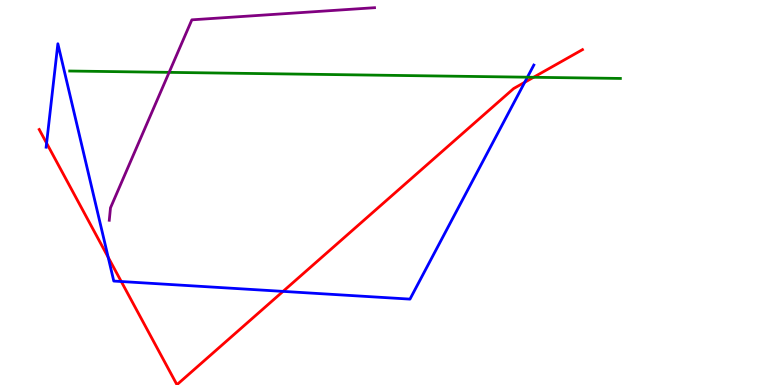[{'lines': ['blue', 'red'], 'intersections': [{'x': 0.601, 'y': 6.28}, {'x': 1.4, 'y': 3.32}, {'x': 1.56, 'y': 2.69}, {'x': 3.65, 'y': 2.43}, {'x': 6.77, 'y': 7.86}]}, {'lines': ['green', 'red'], 'intersections': [{'x': 6.88, 'y': 7.99}]}, {'lines': ['purple', 'red'], 'intersections': []}, {'lines': ['blue', 'green'], 'intersections': [{'x': 6.81, 'y': 7.99}]}, {'lines': ['blue', 'purple'], 'intersections': []}, {'lines': ['green', 'purple'], 'intersections': [{'x': 2.18, 'y': 8.12}]}]